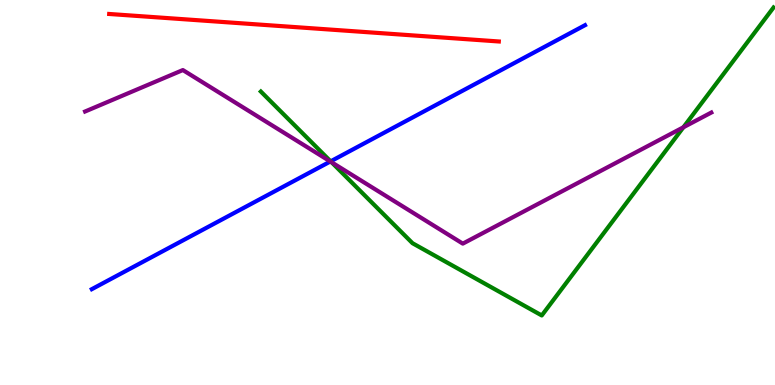[{'lines': ['blue', 'red'], 'intersections': []}, {'lines': ['green', 'red'], 'intersections': []}, {'lines': ['purple', 'red'], 'intersections': []}, {'lines': ['blue', 'green'], 'intersections': [{'x': 4.27, 'y': 5.81}]}, {'lines': ['blue', 'purple'], 'intersections': [{'x': 4.26, 'y': 5.81}]}, {'lines': ['green', 'purple'], 'intersections': [{'x': 4.28, 'y': 5.79}, {'x': 8.82, 'y': 6.69}]}]